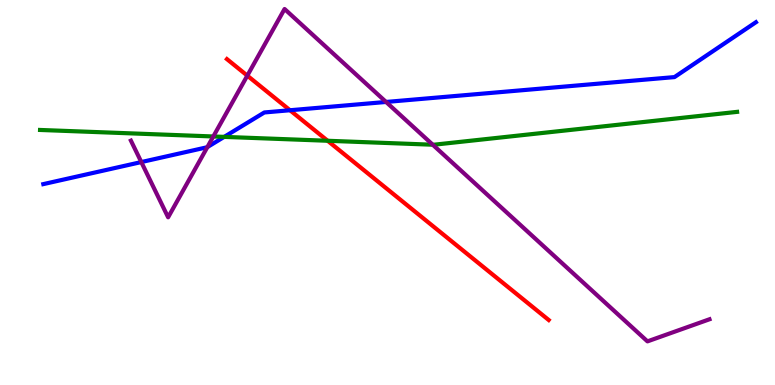[{'lines': ['blue', 'red'], 'intersections': [{'x': 3.74, 'y': 7.14}]}, {'lines': ['green', 'red'], 'intersections': [{'x': 4.23, 'y': 6.34}]}, {'lines': ['purple', 'red'], 'intersections': [{'x': 3.19, 'y': 8.04}]}, {'lines': ['blue', 'green'], 'intersections': [{'x': 2.89, 'y': 6.44}]}, {'lines': ['blue', 'purple'], 'intersections': [{'x': 1.82, 'y': 5.79}, {'x': 2.68, 'y': 6.18}, {'x': 4.98, 'y': 7.35}]}, {'lines': ['green', 'purple'], 'intersections': [{'x': 2.75, 'y': 6.46}, {'x': 5.58, 'y': 6.24}]}]